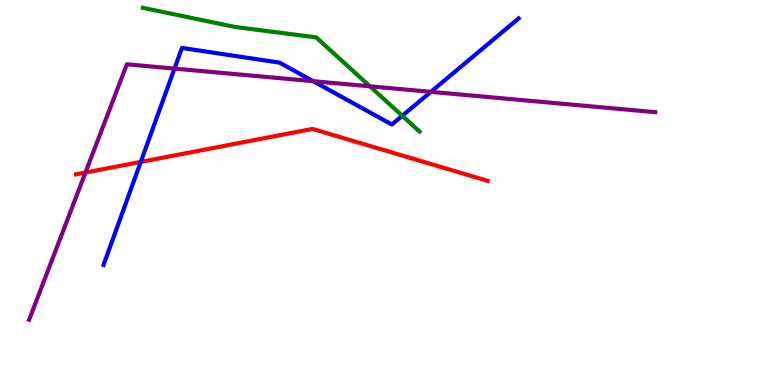[{'lines': ['blue', 'red'], 'intersections': [{'x': 1.82, 'y': 5.79}]}, {'lines': ['green', 'red'], 'intersections': []}, {'lines': ['purple', 'red'], 'intersections': [{'x': 1.1, 'y': 5.52}]}, {'lines': ['blue', 'green'], 'intersections': [{'x': 5.19, 'y': 6.99}]}, {'lines': ['blue', 'purple'], 'intersections': [{'x': 2.25, 'y': 8.22}, {'x': 4.04, 'y': 7.89}, {'x': 5.56, 'y': 7.61}]}, {'lines': ['green', 'purple'], 'intersections': [{'x': 4.77, 'y': 7.76}]}]